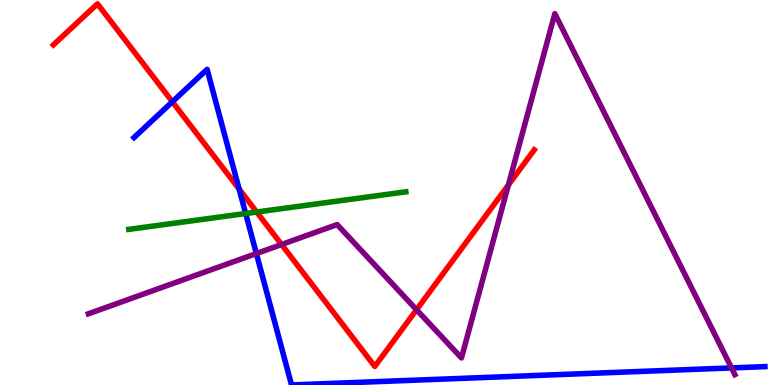[{'lines': ['blue', 'red'], 'intersections': [{'x': 2.22, 'y': 7.36}, {'x': 3.09, 'y': 5.09}]}, {'lines': ['green', 'red'], 'intersections': [{'x': 3.31, 'y': 4.49}]}, {'lines': ['purple', 'red'], 'intersections': [{'x': 3.63, 'y': 3.65}, {'x': 5.37, 'y': 1.95}, {'x': 6.56, 'y': 5.19}]}, {'lines': ['blue', 'green'], 'intersections': [{'x': 3.17, 'y': 4.45}]}, {'lines': ['blue', 'purple'], 'intersections': [{'x': 3.31, 'y': 3.41}, {'x': 9.44, 'y': 0.444}]}, {'lines': ['green', 'purple'], 'intersections': []}]